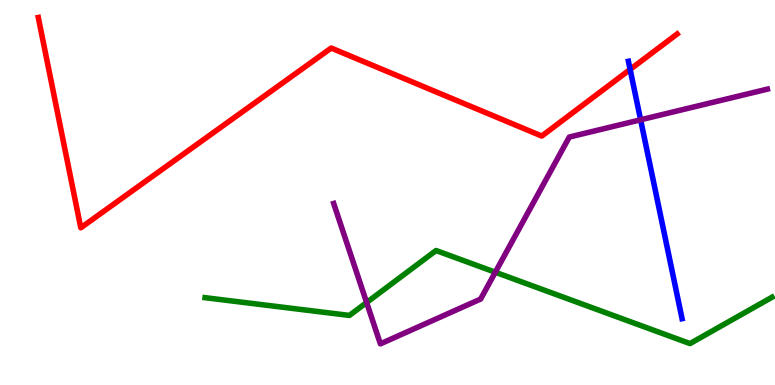[{'lines': ['blue', 'red'], 'intersections': [{'x': 8.13, 'y': 8.2}]}, {'lines': ['green', 'red'], 'intersections': []}, {'lines': ['purple', 'red'], 'intersections': []}, {'lines': ['blue', 'green'], 'intersections': []}, {'lines': ['blue', 'purple'], 'intersections': [{'x': 8.27, 'y': 6.89}]}, {'lines': ['green', 'purple'], 'intersections': [{'x': 4.73, 'y': 2.14}, {'x': 6.39, 'y': 2.93}]}]